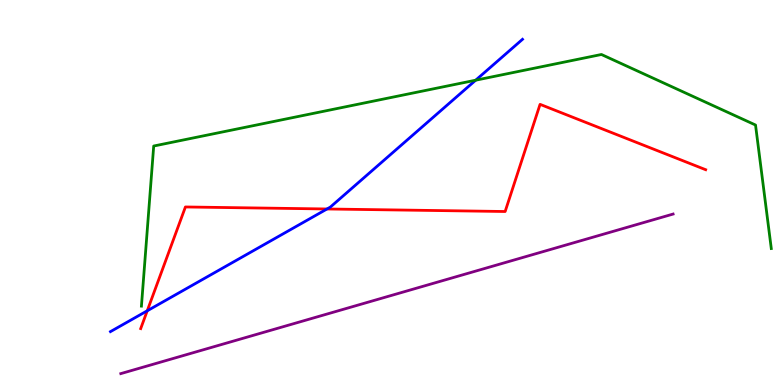[{'lines': ['blue', 'red'], 'intersections': [{'x': 1.9, 'y': 1.93}, {'x': 4.22, 'y': 4.57}]}, {'lines': ['green', 'red'], 'intersections': []}, {'lines': ['purple', 'red'], 'intersections': []}, {'lines': ['blue', 'green'], 'intersections': [{'x': 6.14, 'y': 7.92}]}, {'lines': ['blue', 'purple'], 'intersections': []}, {'lines': ['green', 'purple'], 'intersections': []}]